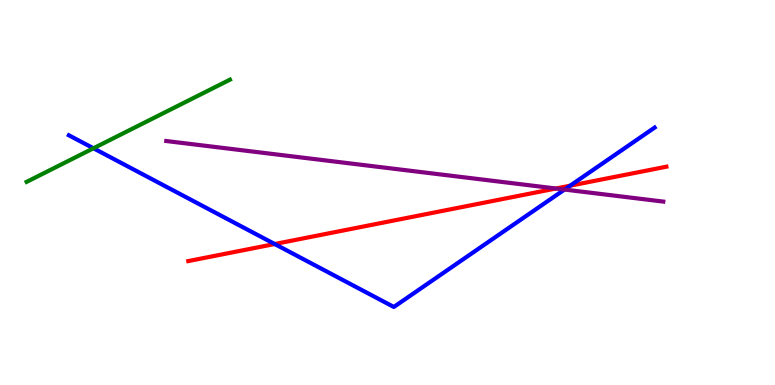[{'lines': ['blue', 'red'], 'intersections': [{'x': 3.54, 'y': 3.66}, {'x': 7.36, 'y': 5.18}]}, {'lines': ['green', 'red'], 'intersections': []}, {'lines': ['purple', 'red'], 'intersections': [{'x': 7.17, 'y': 5.1}]}, {'lines': ['blue', 'green'], 'intersections': [{'x': 1.21, 'y': 6.15}]}, {'lines': ['blue', 'purple'], 'intersections': [{'x': 7.28, 'y': 5.08}]}, {'lines': ['green', 'purple'], 'intersections': []}]